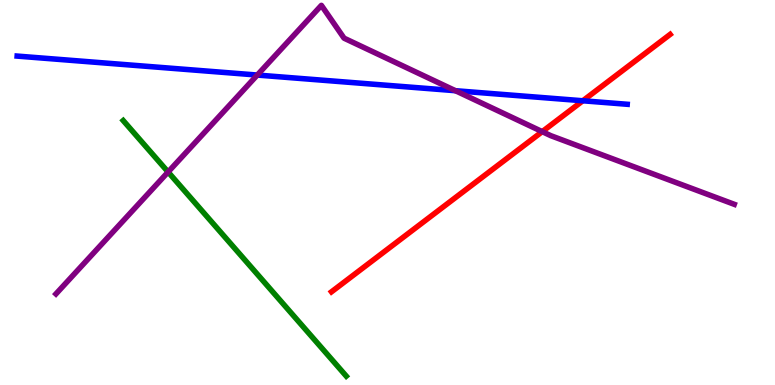[{'lines': ['blue', 'red'], 'intersections': [{'x': 7.52, 'y': 7.38}]}, {'lines': ['green', 'red'], 'intersections': []}, {'lines': ['purple', 'red'], 'intersections': [{'x': 7.0, 'y': 6.58}]}, {'lines': ['blue', 'green'], 'intersections': []}, {'lines': ['blue', 'purple'], 'intersections': [{'x': 3.32, 'y': 8.05}, {'x': 5.88, 'y': 7.64}]}, {'lines': ['green', 'purple'], 'intersections': [{'x': 2.17, 'y': 5.53}]}]